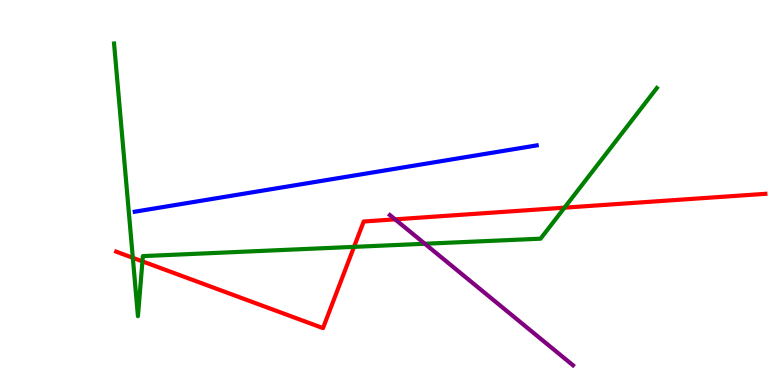[{'lines': ['blue', 'red'], 'intersections': []}, {'lines': ['green', 'red'], 'intersections': [{'x': 1.71, 'y': 3.3}, {'x': 1.84, 'y': 3.21}, {'x': 4.57, 'y': 3.59}, {'x': 7.28, 'y': 4.61}]}, {'lines': ['purple', 'red'], 'intersections': [{'x': 5.1, 'y': 4.3}]}, {'lines': ['blue', 'green'], 'intersections': []}, {'lines': ['blue', 'purple'], 'intersections': []}, {'lines': ['green', 'purple'], 'intersections': [{'x': 5.48, 'y': 3.67}]}]